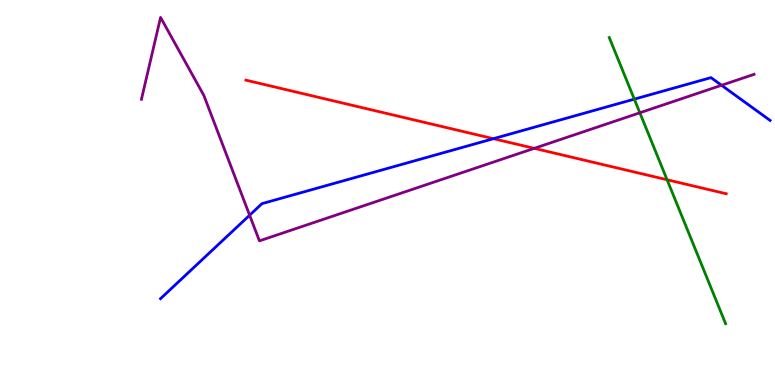[{'lines': ['blue', 'red'], 'intersections': [{'x': 6.37, 'y': 6.4}]}, {'lines': ['green', 'red'], 'intersections': [{'x': 8.61, 'y': 5.33}]}, {'lines': ['purple', 'red'], 'intersections': [{'x': 6.89, 'y': 6.15}]}, {'lines': ['blue', 'green'], 'intersections': [{'x': 8.18, 'y': 7.42}]}, {'lines': ['blue', 'purple'], 'intersections': [{'x': 3.22, 'y': 4.41}, {'x': 9.31, 'y': 7.78}]}, {'lines': ['green', 'purple'], 'intersections': [{'x': 8.26, 'y': 7.07}]}]